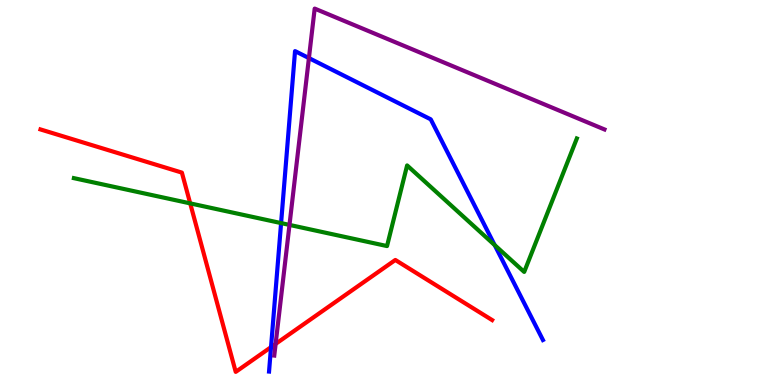[{'lines': ['blue', 'red'], 'intersections': [{'x': 3.5, 'y': 0.984}]}, {'lines': ['green', 'red'], 'intersections': [{'x': 2.45, 'y': 4.72}]}, {'lines': ['purple', 'red'], 'intersections': [{'x': 3.56, 'y': 1.07}]}, {'lines': ['blue', 'green'], 'intersections': [{'x': 3.63, 'y': 4.21}, {'x': 6.38, 'y': 3.63}]}, {'lines': ['blue', 'purple'], 'intersections': [{'x': 3.99, 'y': 8.49}]}, {'lines': ['green', 'purple'], 'intersections': [{'x': 3.74, 'y': 4.16}]}]